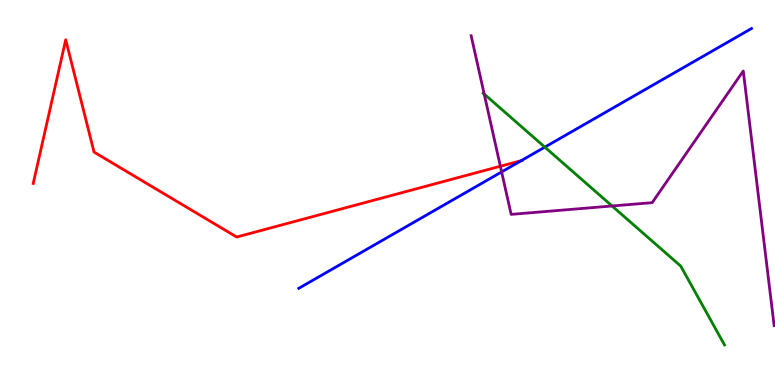[{'lines': ['blue', 'red'], 'intersections': [{'x': 6.73, 'y': 5.83}]}, {'lines': ['green', 'red'], 'intersections': []}, {'lines': ['purple', 'red'], 'intersections': [{'x': 6.46, 'y': 5.68}]}, {'lines': ['blue', 'green'], 'intersections': [{'x': 7.03, 'y': 6.18}]}, {'lines': ['blue', 'purple'], 'intersections': [{'x': 6.47, 'y': 5.53}]}, {'lines': ['green', 'purple'], 'intersections': [{'x': 6.25, 'y': 7.56}, {'x': 7.9, 'y': 4.65}]}]